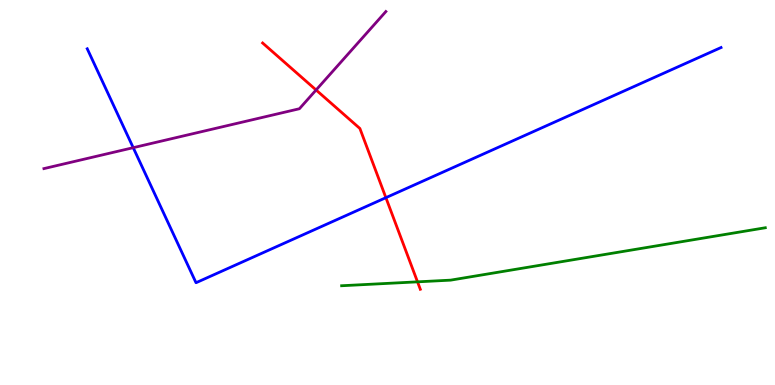[{'lines': ['blue', 'red'], 'intersections': [{'x': 4.98, 'y': 4.87}]}, {'lines': ['green', 'red'], 'intersections': [{'x': 5.39, 'y': 2.68}]}, {'lines': ['purple', 'red'], 'intersections': [{'x': 4.08, 'y': 7.66}]}, {'lines': ['blue', 'green'], 'intersections': []}, {'lines': ['blue', 'purple'], 'intersections': [{'x': 1.72, 'y': 6.16}]}, {'lines': ['green', 'purple'], 'intersections': []}]